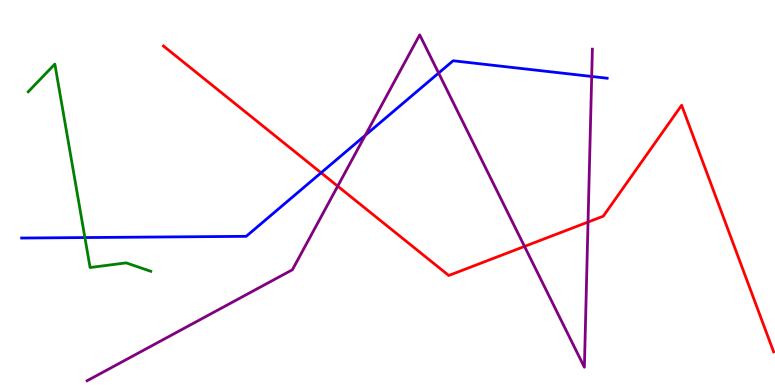[{'lines': ['blue', 'red'], 'intersections': [{'x': 4.14, 'y': 5.51}]}, {'lines': ['green', 'red'], 'intersections': []}, {'lines': ['purple', 'red'], 'intersections': [{'x': 4.36, 'y': 5.16}, {'x': 6.77, 'y': 3.6}, {'x': 7.59, 'y': 4.23}]}, {'lines': ['blue', 'green'], 'intersections': [{'x': 1.1, 'y': 3.83}]}, {'lines': ['blue', 'purple'], 'intersections': [{'x': 4.71, 'y': 6.49}, {'x': 5.66, 'y': 8.1}, {'x': 7.63, 'y': 8.01}]}, {'lines': ['green', 'purple'], 'intersections': []}]